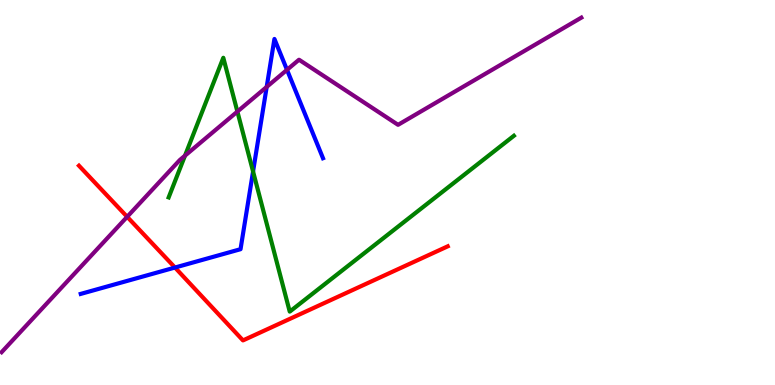[{'lines': ['blue', 'red'], 'intersections': [{'x': 2.26, 'y': 3.05}]}, {'lines': ['green', 'red'], 'intersections': []}, {'lines': ['purple', 'red'], 'intersections': [{'x': 1.64, 'y': 4.37}]}, {'lines': ['blue', 'green'], 'intersections': [{'x': 3.27, 'y': 5.55}]}, {'lines': ['blue', 'purple'], 'intersections': [{'x': 3.44, 'y': 7.74}, {'x': 3.7, 'y': 8.19}]}, {'lines': ['green', 'purple'], 'intersections': [{'x': 2.39, 'y': 5.96}, {'x': 3.06, 'y': 7.1}]}]